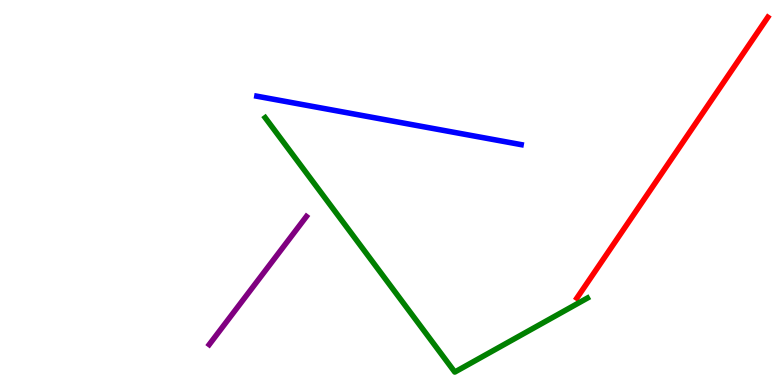[{'lines': ['blue', 'red'], 'intersections': []}, {'lines': ['green', 'red'], 'intersections': []}, {'lines': ['purple', 'red'], 'intersections': []}, {'lines': ['blue', 'green'], 'intersections': []}, {'lines': ['blue', 'purple'], 'intersections': []}, {'lines': ['green', 'purple'], 'intersections': []}]